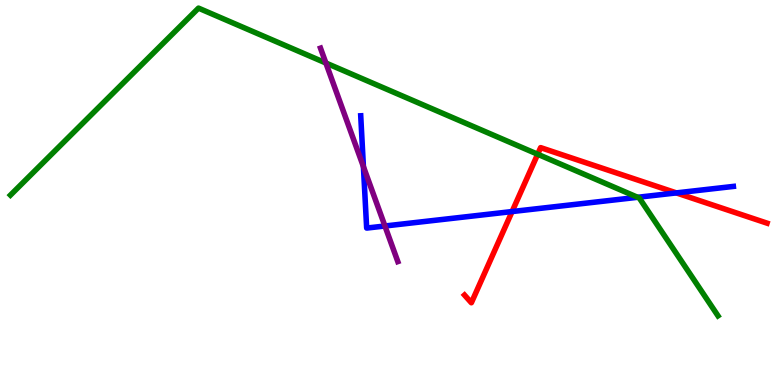[{'lines': ['blue', 'red'], 'intersections': [{'x': 6.61, 'y': 4.51}, {'x': 8.73, 'y': 4.99}]}, {'lines': ['green', 'red'], 'intersections': [{'x': 6.94, 'y': 5.99}]}, {'lines': ['purple', 'red'], 'intersections': []}, {'lines': ['blue', 'green'], 'intersections': [{'x': 8.23, 'y': 4.88}]}, {'lines': ['blue', 'purple'], 'intersections': [{'x': 4.69, 'y': 5.67}, {'x': 4.97, 'y': 4.13}]}, {'lines': ['green', 'purple'], 'intersections': [{'x': 4.2, 'y': 8.36}]}]